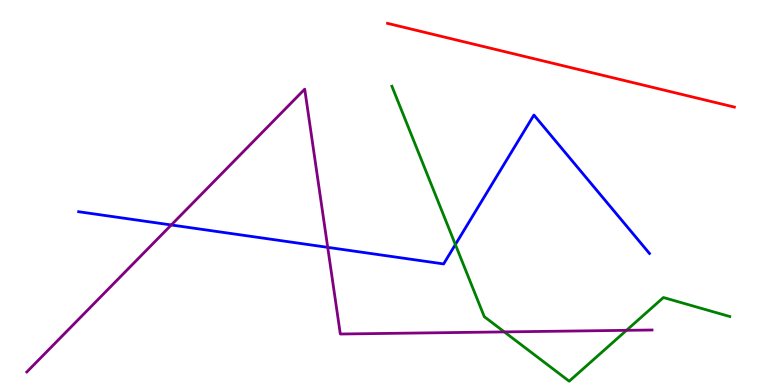[{'lines': ['blue', 'red'], 'intersections': []}, {'lines': ['green', 'red'], 'intersections': []}, {'lines': ['purple', 'red'], 'intersections': []}, {'lines': ['blue', 'green'], 'intersections': [{'x': 5.88, 'y': 3.65}]}, {'lines': ['blue', 'purple'], 'intersections': [{'x': 2.21, 'y': 4.16}, {'x': 4.23, 'y': 3.58}]}, {'lines': ['green', 'purple'], 'intersections': [{'x': 6.51, 'y': 1.38}, {'x': 8.08, 'y': 1.42}]}]